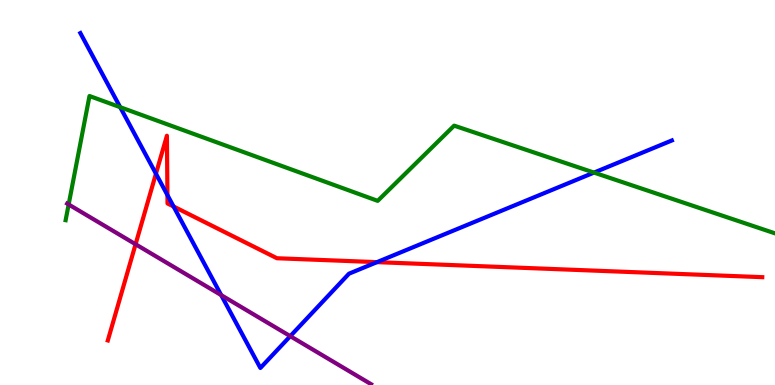[{'lines': ['blue', 'red'], 'intersections': [{'x': 2.01, 'y': 5.49}, {'x': 2.16, 'y': 4.93}, {'x': 2.24, 'y': 4.64}, {'x': 4.86, 'y': 3.19}]}, {'lines': ['green', 'red'], 'intersections': []}, {'lines': ['purple', 'red'], 'intersections': [{'x': 1.75, 'y': 3.66}]}, {'lines': ['blue', 'green'], 'intersections': [{'x': 1.55, 'y': 7.22}, {'x': 7.66, 'y': 5.52}]}, {'lines': ['blue', 'purple'], 'intersections': [{'x': 2.85, 'y': 2.33}, {'x': 3.75, 'y': 1.27}]}, {'lines': ['green', 'purple'], 'intersections': [{'x': 0.886, 'y': 4.69}]}]